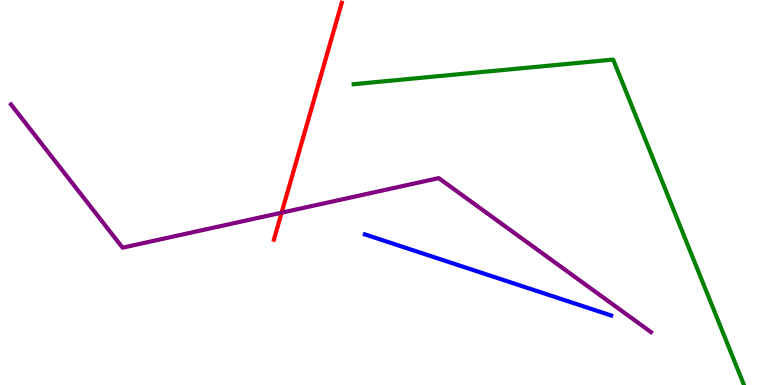[{'lines': ['blue', 'red'], 'intersections': []}, {'lines': ['green', 'red'], 'intersections': []}, {'lines': ['purple', 'red'], 'intersections': [{'x': 3.63, 'y': 4.48}]}, {'lines': ['blue', 'green'], 'intersections': []}, {'lines': ['blue', 'purple'], 'intersections': []}, {'lines': ['green', 'purple'], 'intersections': []}]